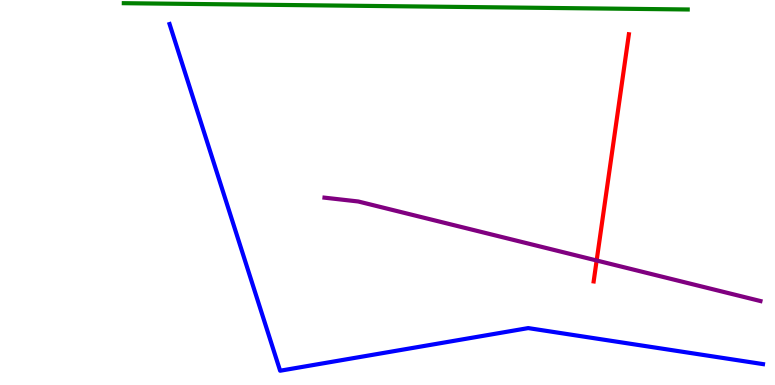[{'lines': ['blue', 'red'], 'intersections': []}, {'lines': ['green', 'red'], 'intersections': []}, {'lines': ['purple', 'red'], 'intersections': [{'x': 7.7, 'y': 3.23}]}, {'lines': ['blue', 'green'], 'intersections': []}, {'lines': ['blue', 'purple'], 'intersections': []}, {'lines': ['green', 'purple'], 'intersections': []}]